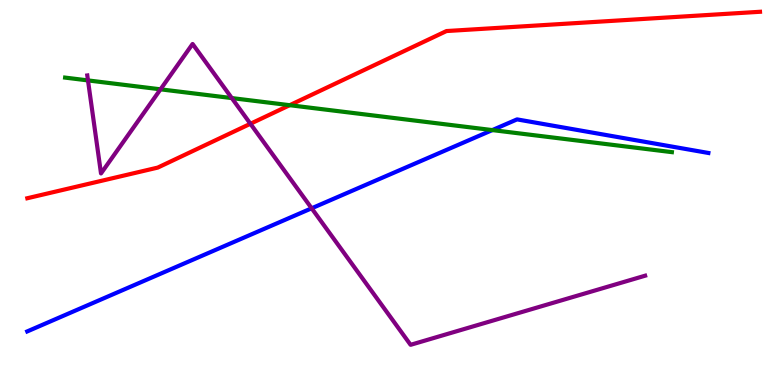[{'lines': ['blue', 'red'], 'intersections': []}, {'lines': ['green', 'red'], 'intersections': [{'x': 3.74, 'y': 7.27}]}, {'lines': ['purple', 'red'], 'intersections': [{'x': 3.23, 'y': 6.79}]}, {'lines': ['blue', 'green'], 'intersections': [{'x': 6.35, 'y': 6.62}]}, {'lines': ['blue', 'purple'], 'intersections': [{'x': 4.02, 'y': 4.59}]}, {'lines': ['green', 'purple'], 'intersections': [{'x': 1.14, 'y': 7.91}, {'x': 2.07, 'y': 7.68}, {'x': 2.99, 'y': 7.45}]}]